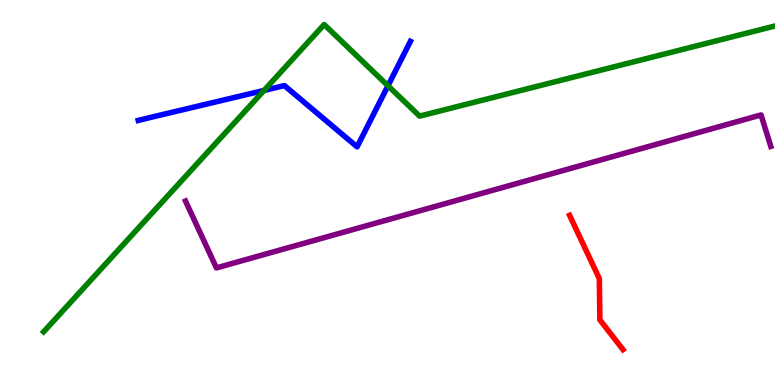[{'lines': ['blue', 'red'], 'intersections': []}, {'lines': ['green', 'red'], 'intersections': []}, {'lines': ['purple', 'red'], 'intersections': []}, {'lines': ['blue', 'green'], 'intersections': [{'x': 3.41, 'y': 7.65}, {'x': 5.01, 'y': 7.77}]}, {'lines': ['blue', 'purple'], 'intersections': []}, {'lines': ['green', 'purple'], 'intersections': []}]